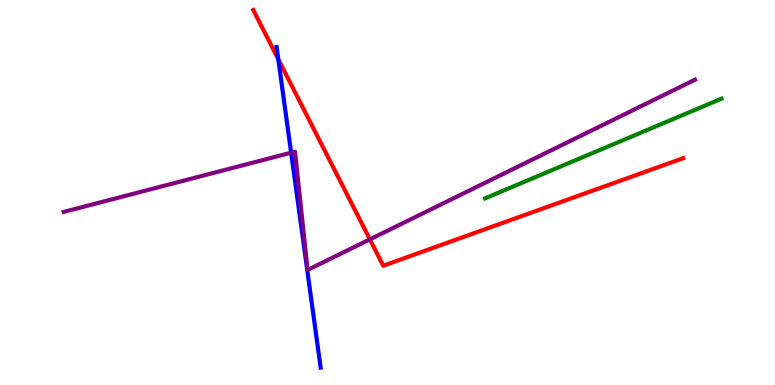[{'lines': ['blue', 'red'], 'intersections': [{'x': 3.59, 'y': 8.46}]}, {'lines': ['green', 'red'], 'intersections': []}, {'lines': ['purple', 'red'], 'intersections': [{'x': 4.77, 'y': 3.78}]}, {'lines': ['blue', 'green'], 'intersections': []}, {'lines': ['blue', 'purple'], 'intersections': [{'x': 3.76, 'y': 6.03}]}, {'lines': ['green', 'purple'], 'intersections': []}]